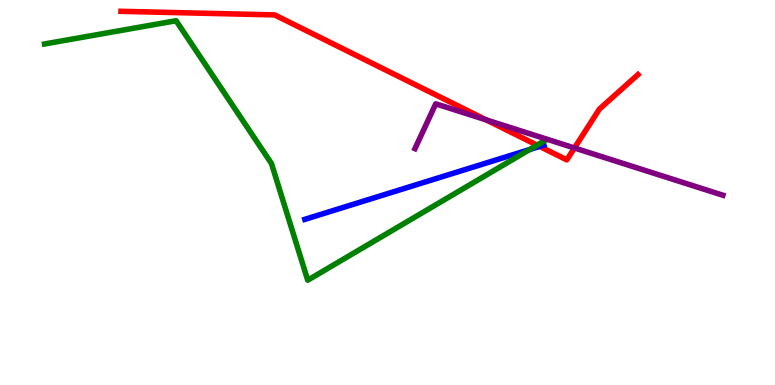[{'lines': ['blue', 'red'], 'intersections': [{'x': 6.96, 'y': 6.2}]}, {'lines': ['green', 'red'], 'intersections': [{'x': 6.93, 'y': 6.23}]}, {'lines': ['purple', 'red'], 'intersections': [{'x': 6.27, 'y': 6.89}, {'x': 7.41, 'y': 6.16}]}, {'lines': ['blue', 'green'], 'intersections': [{'x': 6.83, 'y': 6.12}]}, {'lines': ['blue', 'purple'], 'intersections': []}, {'lines': ['green', 'purple'], 'intersections': []}]